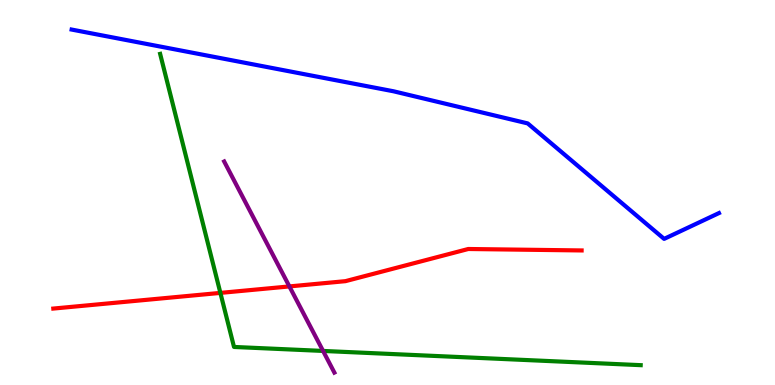[{'lines': ['blue', 'red'], 'intersections': []}, {'lines': ['green', 'red'], 'intersections': [{'x': 2.84, 'y': 2.39}]}, {'lines': ['purple', 'red'], 'intersections': [{'x': 3.73, 'y': 2.56}]}, {'lines': ['blue', 'green'], 'intersections': []}, {'lines': ['blue', 'purple'], 'intersections': []}, {'lines': ['green', 'purple'], 'intersections': [{'x': 4.17, 'y': 0.885}]}]